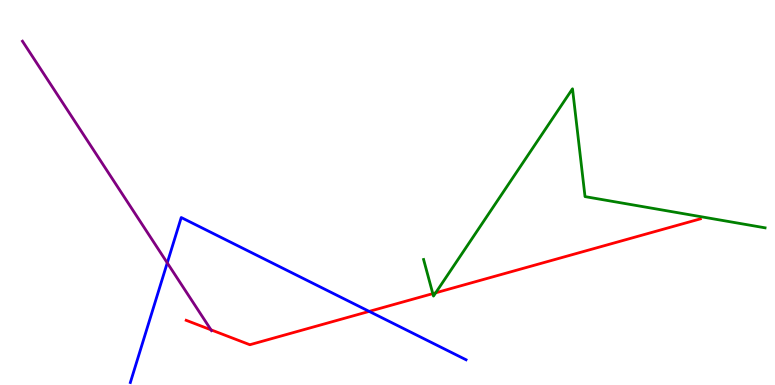[{'lines': ['blue', 'red'], 'intersections': [{'x': 4.76, 'y': 1.91}]}, {'lines': ['green', 'red'], 'intersections': [{'x': 5.58, 'y': 2.37}, {'x': 5.62, 'y': 2.39}]}, {'lines': ['purple', 'red'], 'intersections': [{'x': 2.72, 'y': 1.43}]}, {'lines': ['blue', 'green'], 'intersections': []}, {'lines': ['blue', 'purple'], 'intersections': [{'x': 2.16, 'y': 3.17}]}, {'lines': ['green', 'purple'], 'intersections': []}]